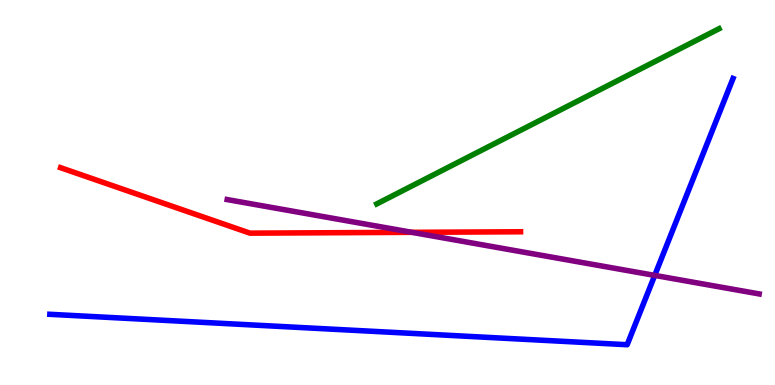[{'lines': ['blue', 'red'], 'intersections': []}, {'lines': ['green', 'red'], 'intersections': []}, {'lines': ['purple', 'red'], 'intersections': [{'x': 5.31, 'y': 3.97}]}, {'lines': ['blue', 'green'], 'intersections': []}, {'lines': ['blue', 'purple'], 'intersections': [{'x': 8.45, 'y': 2.85}]}, {'lines': ['green', 'purple'], 'intersections': []}]